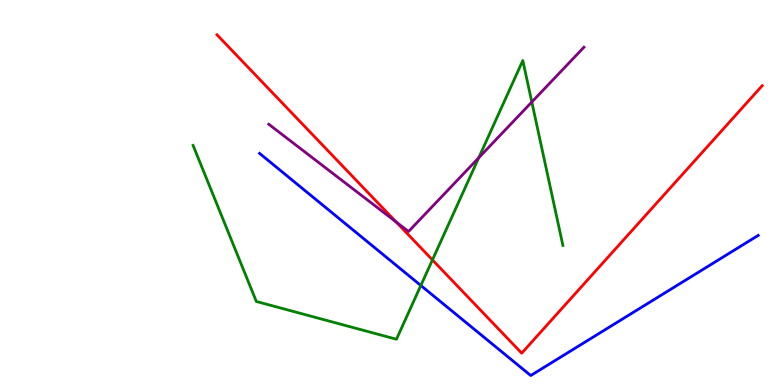[{'lines': ['blue', 'red'], 'intersections': []}, {'lines': ['green', 'red'], 'intersections': [{'x': 5.58, 'y': 3.25}]}, {'lines': ['purple', 'red'], 'intersections': [{'x': 5.11, 'y': 4.23}]}, {'lines': ['blue', 'green'], 'intersections': [{'x': 5.43, 'y': 2.58}]}, {'lines': ['blue', 'purple'], 'intersections': []}, {'lines': ['green', 'purple'], 'intersections': [{'x': 6.18, 'y': 5.9}, {'x': 6.86, 'y': 7.35}]}]